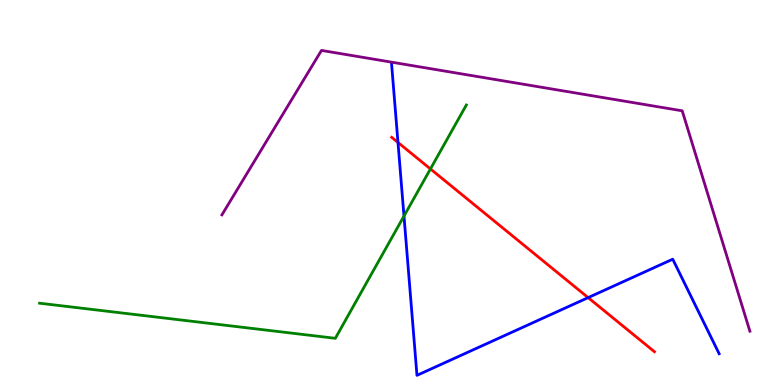[{'lines': ['blue', 'red'], 'intersections': [{'x': 5.14, 'y': 6.3}, {'x': 7.59, 'y': 2.27}]}, {'lines': ['green', 'red'], 'intersections': [{'x': 5.55, 'y': 5.61}]}, {'lines': ['purple', 'red'], 'intersections': []}, {'lines': ['blue', 'green'], 'intersections': [{'x': 5.21, 'y': 4.39}]}, {'lines': ['blue', 'purple'], 'intersections': []}, {'lines': ['green', 'purple'], 'intersections': []}]